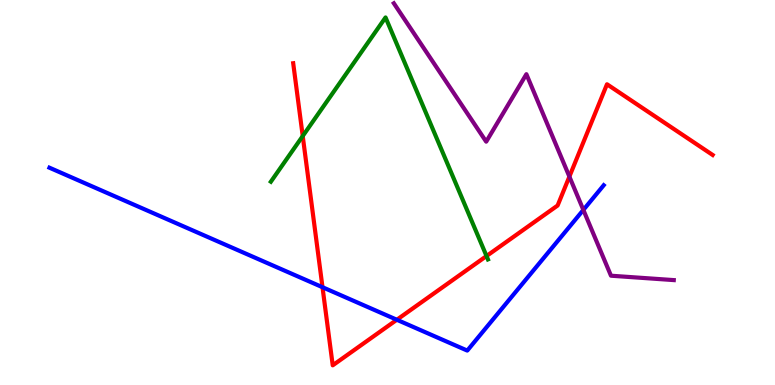[{'lines': ['blue', 'red'], 'intersections': [{'x': 4.16, 'y': 2.54}, {'x': 5.12, 'y': 1.69}]}, {'lines': ['green', 'red'], 'intersections': [{'x': 3.91, 'y': 6.47}, {'x': 6.28, 'y': 3.35}]}, {'lines': ['purple', 'red'], 'intersections': [{'x': 7.35, 'y': 5.41}]}, {'lines': ['blue', 'green'], 'intersections': []}, {'lines': ['blue', 'purple'], 'intersections': [{'x': 7.53, 'y': 4.55}]}, {'lines': ['green', 'purple'], 'intersections': []}]